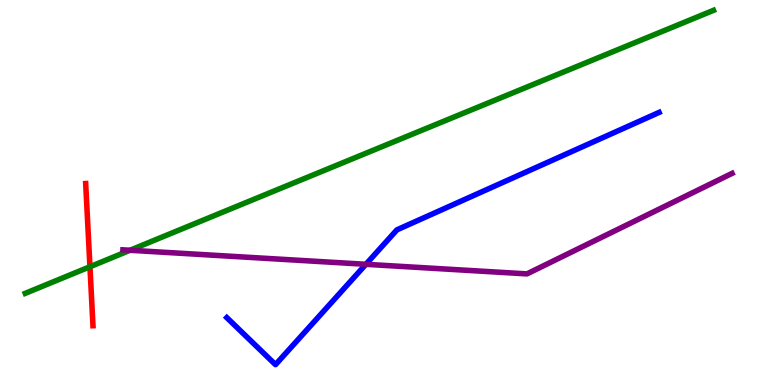[{'lines': ['blue', 'red'], 'intersections': []}, {'lines': ['green', 'red'], 'intersections': [{'x': 1.16, 'y': 3.07}]}, {'lines': ['purple', 'red'], 'intersections': []}, {'lines': ['blue', 'green'], 'intersections': []}, {'lines': ['blue', 'purple'], 'intersections': [{'x': 4.72, 'y': 3.13}]}, {'lines': ['green', 'purple'], 'intersections': [{'x': 1.68, 'y': 3.5}]}]